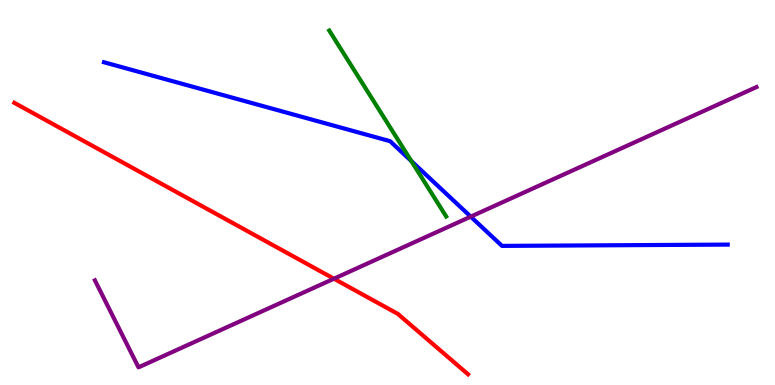[{'lines': ['blue', 'red'], 'intersections': []}, {'lines': ['green', 'red'], 'intersections': []}, {'lines': ['purple', 'red'], 'intersections': [{'x': 4.31, 'y': 2.76}]}, {'lines': ['blue', 'green'], 'intersections': [{'x': 5.31, 'y': 5.82}]}, {'lines': ['blue', 'purple'], 'intersections': [{'x': 6.07, 'y': 4.37}]}, {'lines': ['green', 'purple'], 'intersections': []}]